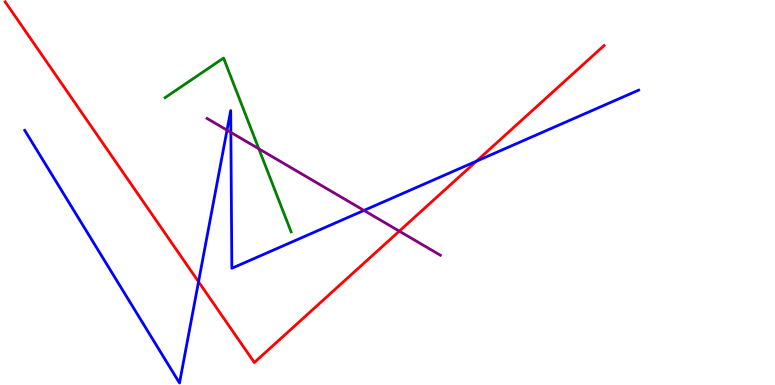[{'lines': ['blue', 'red'], 'intersections': [{'x': 2.56, 'y': 2.68}, {'x': 6.15, 'y': 5.81}]}, {'lines': ['green', 'red'], 'intersections': []}, {'lines': ['purple', 'red'], 'intersections': [{'x': 5.15, 'y': 4.0}]}, {'lines': ['blue', 'green'], 'intersections': []}, {'lines': ['blue', 'purple'], 'intersections': [{'x': 2.93, 'y': 6.62}, {'x': 2.98, 'y': 6.56}, {'x': 4.7, 'y': 4.53}]}, {'lines': ['green', 'purple'], 'intersections': [{'x': 3.34, 'y': 6.14}]}]